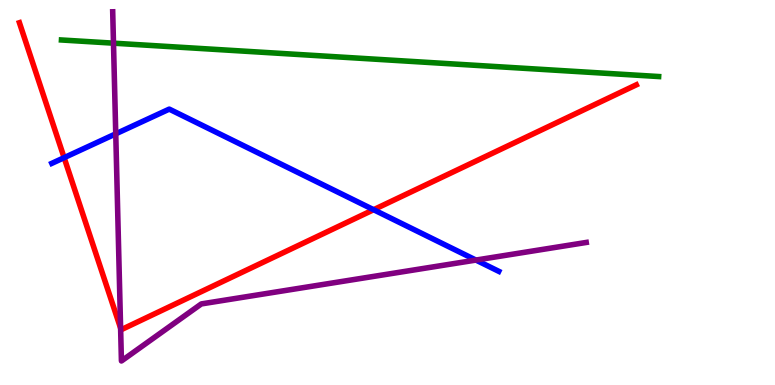[{'lines': ['blue', 'red'], 'intersections': [{'x': 0.827, 'y': 5.9}, {'x': 4.82, 'y': 4.55}]}, {'lines': ['green', 'red'], 'intersections': []}, {'lines': ['purple', 'red'], 'intersections': [{'x': 1.56, 'y': 1.48}]}, {'lines': ['blue', 'green'], 'intersections': []}, {'lines': ['blue', 'purple'], 'intersections': [{'x': 1.49, 'y': 6.52}, {'x': 6.14, 'y': 3.24}]}, {'lines': ['green', 'purple'], 'intersections': [{'x': 1.46, 'y': 8.88}]}]